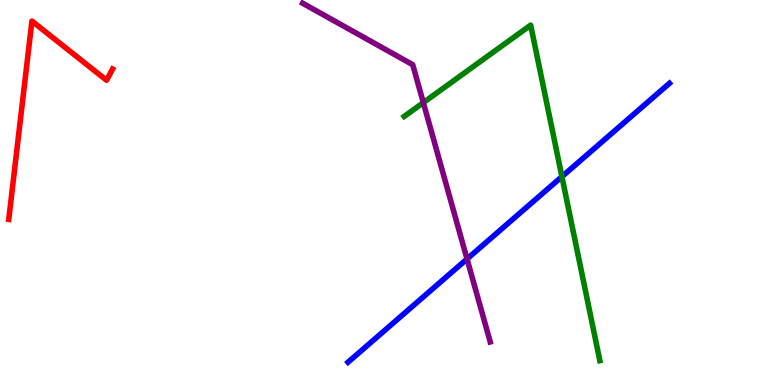[{'lines': ['blue', 'red'], 'intersections': []}, {'lines': ['green', 'red'], 'intersections': []}, {'lines': ['purple', 'red'], 'intersections': []}, {'lines': ['blue', 'green'], 'intersections': [{'x': 7.25, 'y': 5.41}]}, {'lines': ['blue', 'purple'], 'intersections': [{'x': 6.03, 'y': 3.27}]}, {'lines': ['green', 'purple'], 'intersections': [{'x': 5.46, 'y': 7.33}]}]